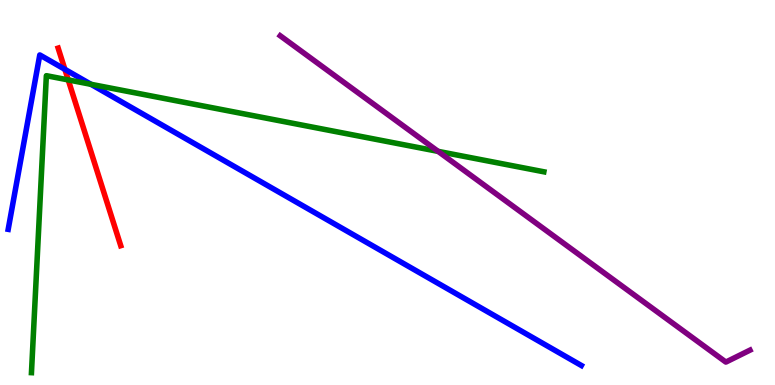[{'lines': ['blue', 'red'], 'intersections': [{'x': 0.837, 'y': 8.2}]}, {'lines': ['green', 'red'], 'intersections': [{'x': 0.88, 'y': 7.92}]}, {'lines': ['purple', 'red'], 'intersections': []}, {'lines': ['blue', 'green'], 'intersections': [{'x': 1.17, 'y': 7.81}]}, {'lines': ['blue', 'purple'], 'intersections': []}, {'lines': ['green', 'purple'], 'intersections': [{'x': 5.65, 'y': 6.07}]}]